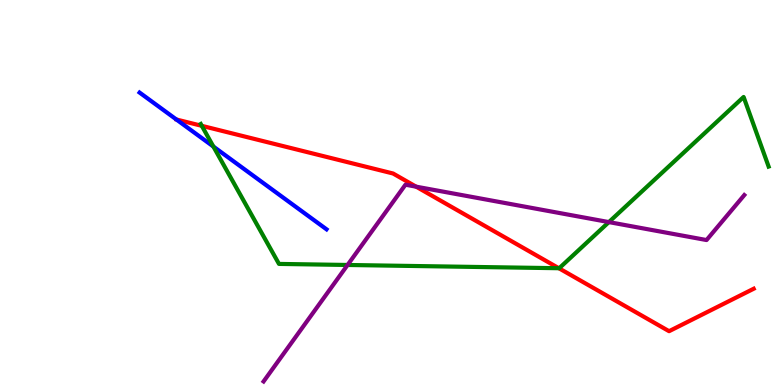[{'lines': ['blue', 'red'], 'intersections': []}, {'lines': ['green', 'red'], 'intersections': [{'x': 2.6, 'y': 6.73}, {'x': 7.21, 'y': 3.03}]}, {'lines': ['purple', 'red'], 'intersections': [{'x': 5.37, 'y': 5.15}]}, {'lines': ['blue', 'green'], 'intersections': [{'x': 2.75, 'y': 6.19}]}, {'lines': ['blue', 'purple'], 'intersections': []}, {'lines': ['green', 'purple'], 'intersections': [{'x': 4.48, 'y': 3.12}, {'x': 7.86, 'y': 4.23}]}]